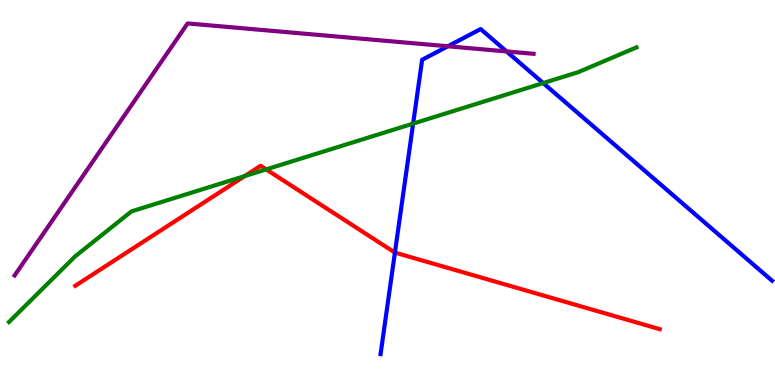[{'lines': ['blue', 'red'], 'intersections': [{'x': 5.1, 'y': 3.44}]}, {'lines': ['green', 'red'], 'intersections': [{'x': 3.16, 'y': 5.43}, {'x': 3.43, 'y': 5.6}]}, {'lines': ['purple', 'red'], 'intersections': []}, {'lines': ['blue', 'green'], 'intersections': [{'x': 5.33, 'y': 6.79}, {'x': 7.01, 'y': 7.84}]}, {'lines': ['blue', 'purple'], 'intersections': [{'x': 5.78, 'y': 8.8}, {'x': 6.54, 'y': 8.66}]}, {'lines': ['green', 'purple'], 'intersections': []}]